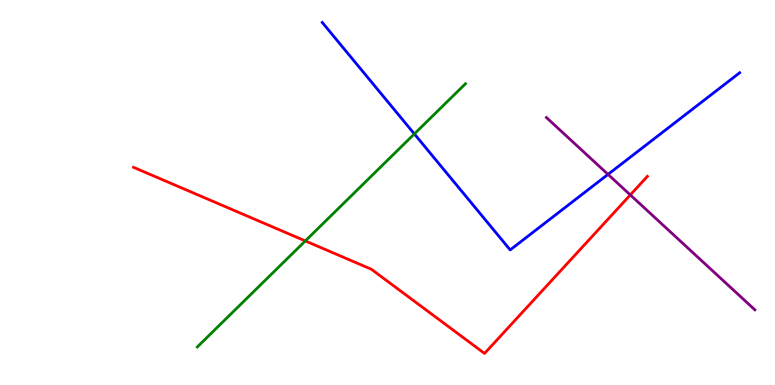[{'lines': ['blue', 'red'], 'intersections': []}, {'lines': ['green', 'red'], 'intersections': [{'x': 3.94, 'y': 3.74}]}, {'lines': ['purple', 'red'], 'intersections': [{'x': 8.13, 'y': 4.94}]}, {'lines': ['blue', 'green'], 'intersections': [{'x': 5.35, 'y': 6.52}]}, {'lines': ['blue', 'purple'], 'intersections': [{'x': 7.85, 'y': 5.47}]}, {'lines': ['green', 'purple'], 'intersections': []}]